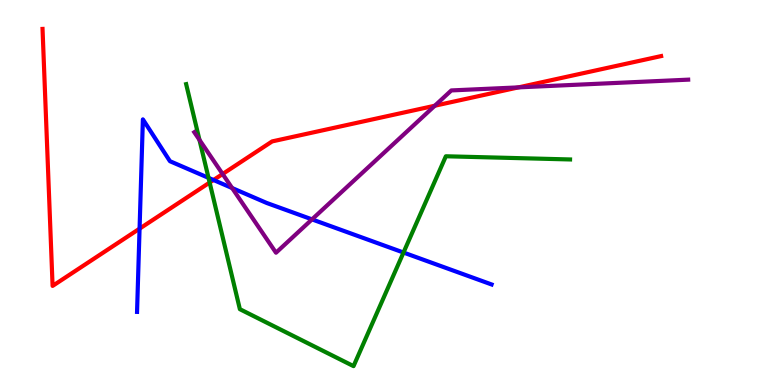[{'lines': ['blue', 'red'], 'intersections': [{'x': 1.8, 'y': 4.06}, {'x': 2.75, 'y': 5.32}]}, {'lines': ['green', 'red'], 'intersections': [{'x': 2.71, 'y': 5.26}]}, {'lines': ['purple', 'red'], 'intersections': [{'x': 2.87, 'y': 5.48}, {'x': 5.61, 'y': 7.25}, {'x': 6.69, 'y': 7.73}]}, {'lines': ['blue', 'green'], 'intersections': [{'x': 2.69, 'y': 5.38}, {'x': 5.21, 'y': 3.44}]}, {'lines': ['blue', 'purple'], 'intersections': [{'x': 3.0, 'y': 5.12}, {'x': 4.03, 'y': 4.3}]}, {'lines': ['green', 'purple'], 'intersections': [{'x': 2.57, 'y': 6.37}]}]